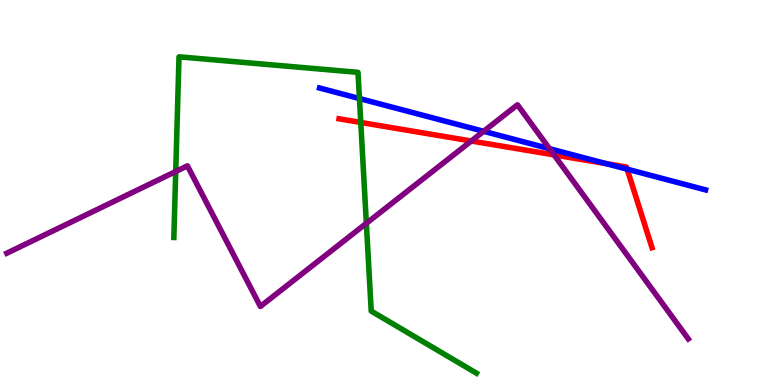[{'lines': ['blue', 'red'], 'intersections': [{'x': 7.82, 'y': 5.75}, {'x': 8.09, 'y': 5.61}]}, {'lines': ['green', 'red'], 'intersections': [{'x': 4.66, 'y': 6.82}]}, {'lines': ['purple', 'red'], 'intersections': [{'x': 6.08, 'y': 6.34}, {'x': 7.15, 'y': 5.98}]}, {'lines': ['blue', 'green'], 'intersections': [{'x': 4.64, 'y': 7.44}]}, {'lines': ['blue', 'purple'], 'intersections': [{'x': 6.24, 'y': 6.59}, {'x': 7.09, 'y': 6.14}]}, {'lines': ['green', 'purple'], 'intersections': [{'x': 2.27, 'y': 5.55}, {'x': 4.73, 'y': 4.2}]}]